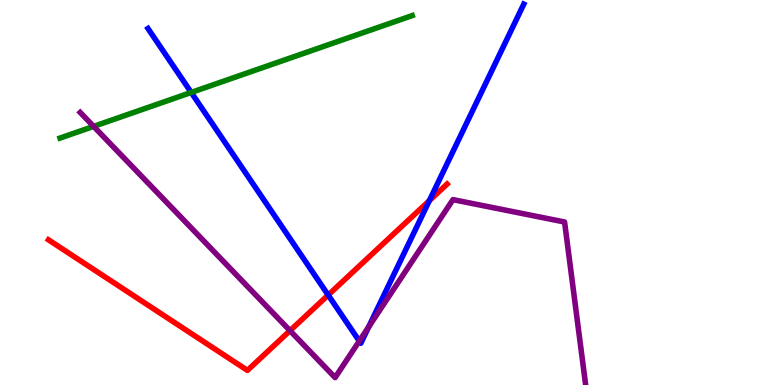[{'lines': ['blue', 'red'], 'intersections': [{'x': 4.23, 'y': 2.34}, {'x': 5.54, 'y': 4.79}]}, {'lines': ['green', 'red'], 'intersections': []}, {'lines': ['purple', 'red'], 'intersections': [{'x': 3.74, 'y': 1.41}]}, {'lines': ['blue', 'green'], 'intersections': [{'x': 2.47, 'y': 7.6}]}, {'lines': ['blue', 'purple'], 'intersections': [{'x': 4.64, 'y': 1.14}, {'x': 4.76, 'y': 1.51}]}, {'lines': ['green', 'purple'], 'intersections': [{'x': 1.21, 'y': 6.72}]}]